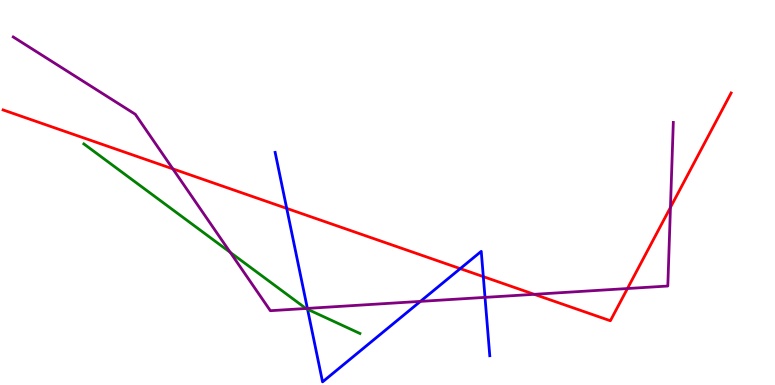[{'lines': ['blue', 'red'], 'intersections': [{'x': 3.7, 'y': 4.59}, {'x': 5.94, 'y': 3.02}, {'x': 6.24, 'y': 2.81}]}, {'lines': ['green', 'red'], 'intersections': []}, {'lines': ['purple', 'red'], 'intersections': [{'x': 2.23, 'y': 5.61}, {'x': 6.89, 'y': 2.36}, {'x': 8.1, 'y': 2.51}, {'x': 8.65, 'y': 4.61}]}, {'lines': ['blue', 'green'], 'intersections': [{'x': 3.97, 'y': 1.97}]}, {'lines': ['blue', 'purple'], 'intersections': [{'x': 3.97, 'y': 1.99}, {'x': 5.42, 'y': 2.17}, {'x': 6.26, 'y': 2.28}]}, {'lines': ['green', 'purple'], 'intersections': [{'x': 2.97, 'y': 3.44}, {'x': 3.95, 'y': 1.99}]}]